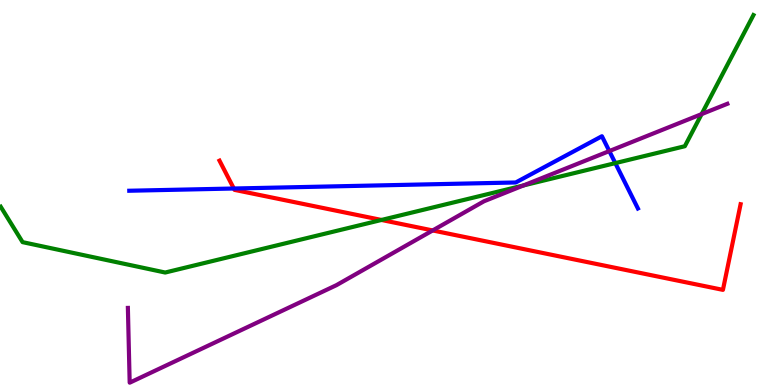[{'lines': ['blue', 'red'], 'intersections': [{'x': 3.02, 'y': 5.1}]}, {'lines': ['green', 'red'], 'intersections': [{'x': 4.92, 'y': 4.29}]}, {'lines': ['purple', 'red'], 'intersections': [{'x': 5.58, 'y': 4.01}]}, {'lines': ['blue', 'green'], 'intersections': [{'x': 7.94, 'y': 5.76}]}, {'lines': ['blue', 'purple'], 'intersections': [{'x': 7.86, 'y': 6.08}]}, {'lines': ['green', 'purple'], 'intersections': [{'x': 6.76, 'y': 5.18}, {'x': 9.05, 'y': 7.04}]}]